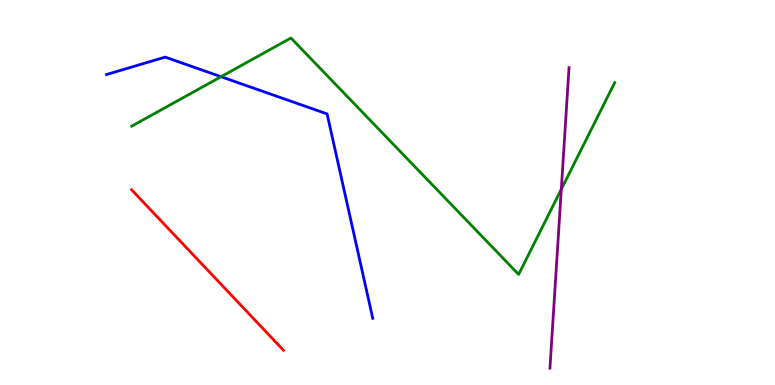[{'lines': ['blue', 'red'], 'intersections': []}, {'lines': ['green', 'red'], 'intersections': []}, {'lines': ['purple', 'red'], 'intersections': []}, {'lines': ['blue', 'green'], 'intersections': [{'x': 2.85, 'y': 8.01}]}, {'lines': ['blue', 'purple'], 'intersections': []}, {'lines': ['green', 'purple'], 'intersections': [{'x': 7.24, 'y': 5.08}]}]